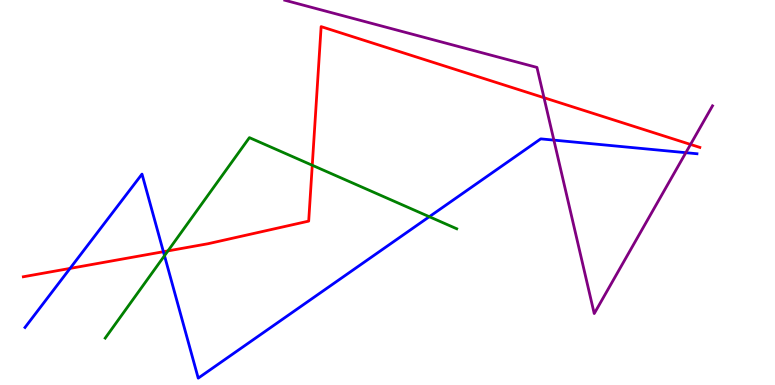[{'lines': ['blue', 'red'], 'intersections': [{'x': 0.904, 'y': 3.03}, {'x': 2.11, 'y': 3.46}]}, {'lines': ['green', 'red'], 'intersections': [{'x': 2.17, 'y': 3.48}, {'x': 4.03, 'y': 5.71}]}, {'lines': ['purple', 'red'], 'intersections': [{'x': 7.02, 'y': 7.46}, {'x': 8.91, 'y': 6.25}]}, {'lines': ['blue', 'green'], 'intersections': [{'x': 2.12, 'y': 3.36}, {'x': 5.54, 'y': 4.37}]}, {'lines': ['blue', 'purple'], 'intersections': [{'x': 7.15, 'y': 6.36}, {'x': 8.85, 'y': 6.03}]}, {'lines': ['green', 'purple'], 'intersections': []}]